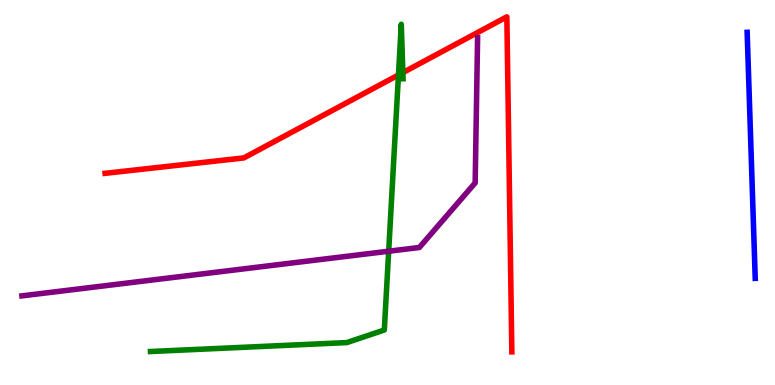[{'lines': ['blue', 'red'], 'intersections': []}, {'lines': ['green', 'red'], 'intersections': [{'x': 5.14, 'y': 8.05}, {'x': 5.2, 'y': 8.11}]}, {'lines': ['purple', 'red'], 'intersections': []}, {'lines': ['blue', 'green'], 'intersections': []}, {'lines': ['blue', 'purple'], 'intersections': []}, {'lines': ['green', 'purple'], 'intersections': [{'x': 5.02, 'y': 3.47}]}]